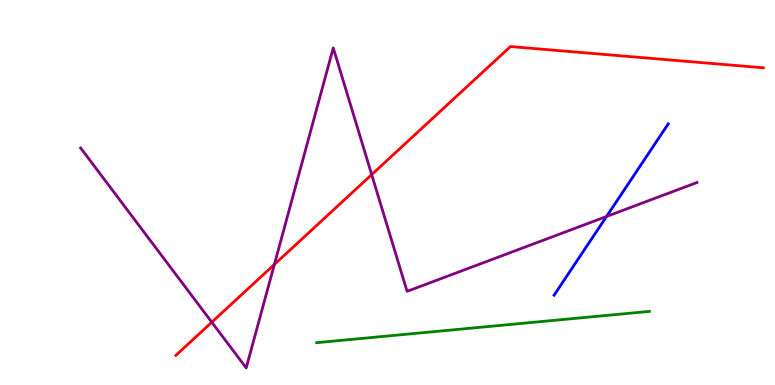[{'lines': ['blue', 'red'], 'intersections': []}, {'lines': ['green', 'red'], 'intersections': []}, {'lines': ['purple', 'red'], 'intersections': [{'x': 2.73, 'y': 1.63}, {'x': 3.54, 'y': 3.13}, {'x': 4.8, 'y': 5.46}]}, {'lines': ['blue', 'green'], 'intersections': []}, {'lines': ['blue', 'purple'], 'intersections': [{'x': 7.83, 'y': 4.38}]}, {'lines': ['green', 'purple'], 'intersections': []}]